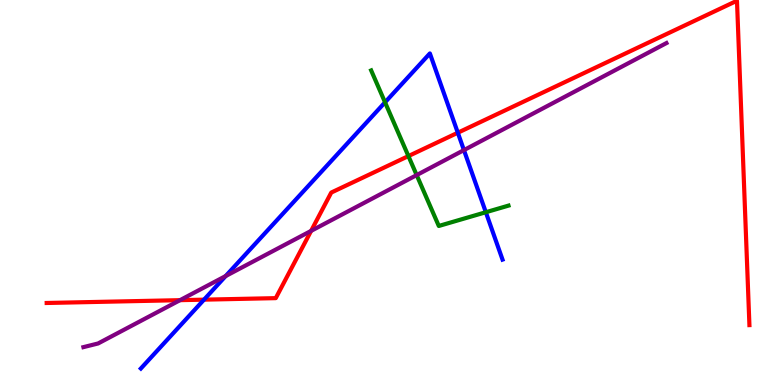[{'lines': ['blue', 'red'], 'intersections': [{'x': 2.63, 'y': 2.22}, {'x': 5.91, 'y': 6.55}]}, {'lines': ['green', 'red'], 'intersections': [{'x': 5.27, 'y': 5.95}]}, {'lines': ['purple', 'red'], 'intersections': [{'x': 2.32, 'y': 2.2}, {'x': 4.01, 'y': 4.0}]}, {'lines': ['blue', 'green'], 'intersections': [{'x': 4.97, 'y': 7.34}, {'x': 6.27, 'y': 4.49}]}, {'lines': ['blue', 'purple'], 'intersections': [{'x': 2.91, 'y': 2.83}, {'x': 5.99, 'y': 6.1}]}, {'lines': ['green', 'purple'], 'intersections': [{'x': 5.38, 'y': 5.45}]}]